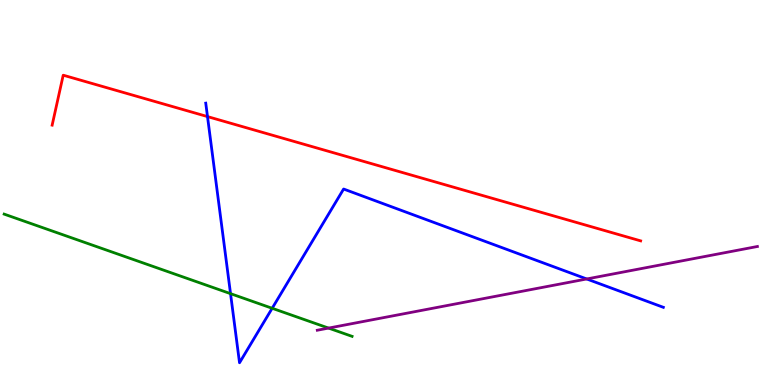[{'lines': ['blue', 'red'], 'intersections': [{'x': 2.68, 'y': 6.97}]}, {'lines': ['green', 'red'], 'intersections': []}, {'lines': ['purple', 'red'], 'intersections': []}, {'lines': ['blue', 'green'], 'intersections': [{'x': 2.97, 'y': 2.37}, {'x': 3.51, 'y': 1.99}]}, {'lines': ['blue', 'purple'], 'intersections': [{'x': 7.57, 'y': 2.75}]}, {'lines': ['green', 'purple'], 'intersections': [{'x': 4.24, 'y': 1.48}]}]